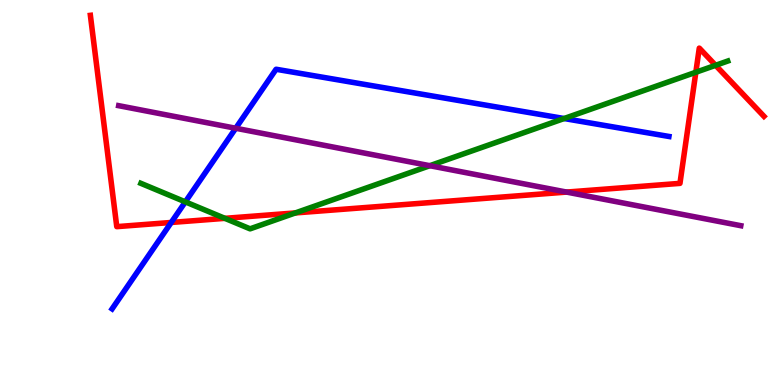[{'lines': ['blue', 'red'], 'intersections': [{'x': 2.21, 'y': 4.22}]}, {'lines': ['green', 'red'], 'intersections': [{'x': 2.9, 'y': 4.33}, {'x': 3.81, 'y': 4.47}, {'x': 8.98, 'y': 8.12}, {'x': 9.23, 'y': 8.3}]}, {'lines': ['purple', 'red'], 'intersections': [{'x': 7.31, 'y': 5.01}]}, {'lines': ['blue', 'green'], 'intersections': [{'x': 2.39, 'y': 4.76}, {'x': 7.28, 'y': 6.92}]}, {'lines': ['blue', 'purple'], 'intersections': [{'x': 3.04, 'y': 6.67}]}, {'lines': ['green', 'purple'], 'intersections': [{'x': 5.55, 'y': 5.7}]}]